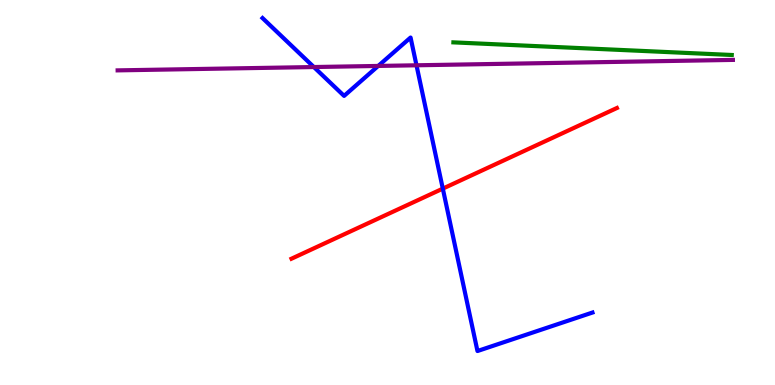[{'lines': ['blue', 'red'], 'intersections': [{'x': 5.71, 'y': 5.1}]}, {'lines': ['green', 'red'], 'intersections': []}, {'lines': ['purple', 'red'], 'intersections': []}, {'lines': ['blue', 'green'], 'intersections': []}, {'lines': ['blue', 'purple'], 'intersections': [{'x': 4.05, 'y': 8.26}, {'x': 4.88, 'y': 8.29}, {'x': 5.37, 'y': 8.3}]}, {'lines': ['green', 'purple'], 'intersections': []}]